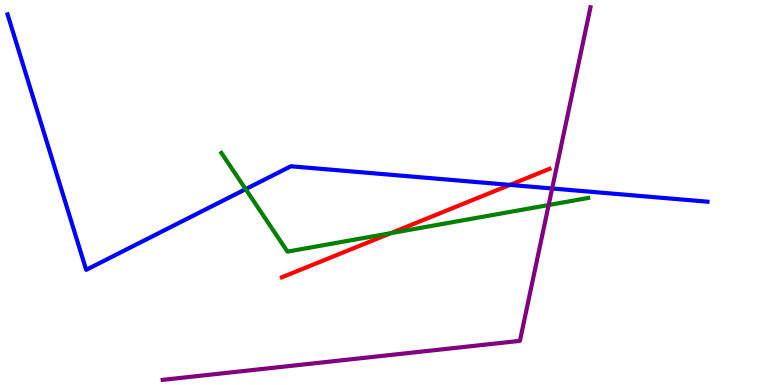[{'lines': ['blue', 'red'], 'intersections': [{'x': 6.58, 'y': 5.2}]}, {'lines': ['green', 'red'], 'intersections': [{'x': 5.04, 'y': 3.94}]}, {'lines': ['purple', 'red'], 'intersections': []}, {'lines': ['blue', 'green'], 'intersections': [{'x': 3.17, 'y': 5.09}]}, {'lines': ['blue', 'purple'], 'intersections': [{'x': 7.12, 'y': 5.1}]}, {'lines': ['green', 'purple'], 'intersections': [{'x': 7.08, 'y': 4.67}]}]